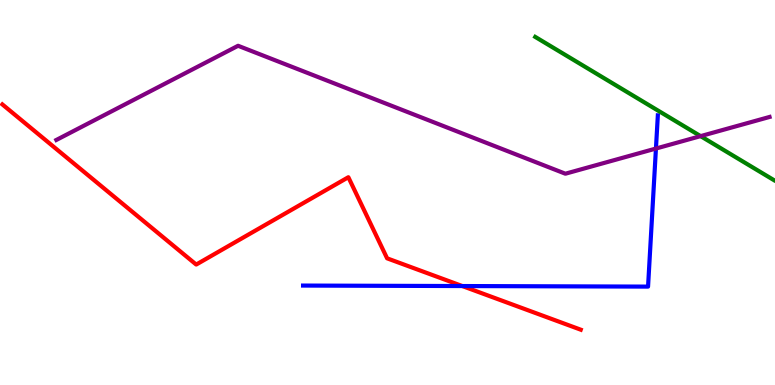[{'lines': ['blue', 'red'], 'intersections': [{'x': 5.97, 'y': 2.57}]}, {'lines': ['green', 'red'], 'intersections': []}, {'lines': ['purple', 'red'], 'intersections': []}, {'lines': ['blue', 'green'], 'intersections': []}, {'lines': ['blue', 'purple'], 'intersections': [{'x': 8.46, 'y': 6.14}]}, {'lines': ['green', 'purple'], 'intersections': [{'x': 9.04, 'y': 6.46}]}]